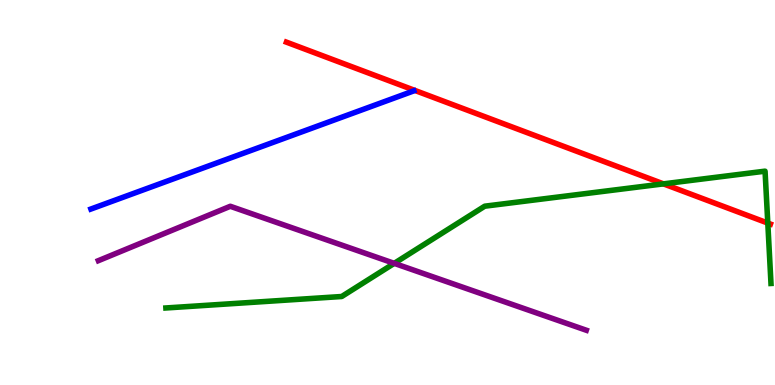[{'lines': ['blue', 'red'], 'intersections': []}, {'lines': ['green', 'red'], 'intersections': [{'x': 8.56, 'y': 5.22}, {'x': 9.91, 'y': 4.21}]}, {'lines': ['purple', 'red'], 'intersections': []}, {'lines': ['blue', 'green'], 'intersections': []}, {'lines': ['blue', 'purple'], 'intersections': []}, {'lines': ['green', 'purple'], 'intersections': [{'x': 5.09, 'y': 3.16}]}]